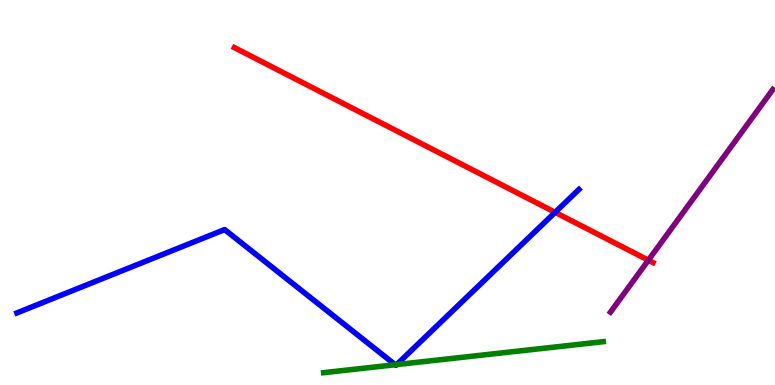[{'lines': ['blue', 'red'], 'intersections': [{'x': 7.16, 'y': 4.49}]}, {'lines': ['green', 'red'], 'intersections': []}, {'lines': ['purple', 'red'], 'intersections': [{'x': 8.37, 'y': 3.24}]}, {'lines': ['blue', 'green'], 'intersections': [{'x': 5.1, 'y': 0.526}, {'x': 5.12, 'y': 0.53}]}, {'lines': ['blue', 'purple'], 'intersections': []}, {'lines': ['green', 'purple'], 'intersections': []}]